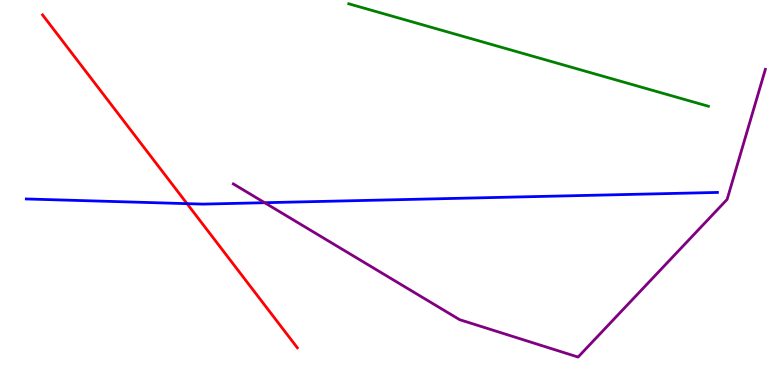[{'lines': ['blue', 'red'], 'intersections': [{'x': 2.41, 'y': 4.71}]}, {'lines': ['green', 'red'], 'intersections': []}, {'lines': ['purple', 'red'], 'intersections': []}, {'lines': ['blue', 'green'], 'intersections': []}, {'lines': ['blue', 'purple'], 'intersections': [{'x': 3.41, 'y': 4.73}]}, {'lines': ['green', 'purple'], 'intersections': []}]